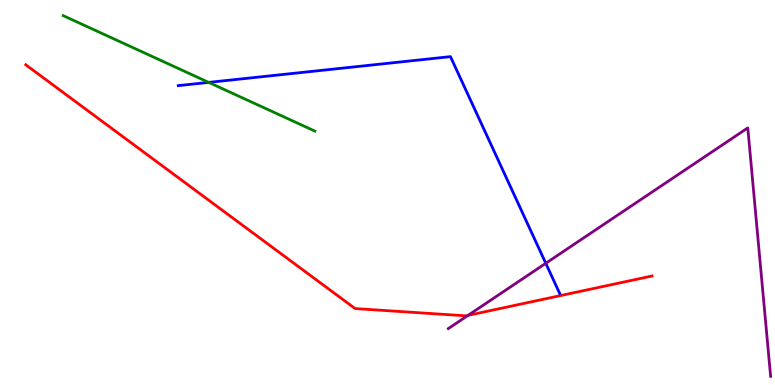[{'lines': ['blue', 'red'], 'intersections': []}, {'lines': ['green', 'red'], 'intersections': []}, {'lines': ['purple', 'red'], 'intersections': [{'x': 6.04, 'y': 1.81}]}, {'lines': ['blue', 'green'], 'intersections': [{'x': 2.69, 'y': 7.86}]}, {'lines': ['blue', 'purple'], 'intersections': [{'x': 7.04, 'y': 3.16}]}, {'lines': ['green', 'purple'], 'intersections': []}]